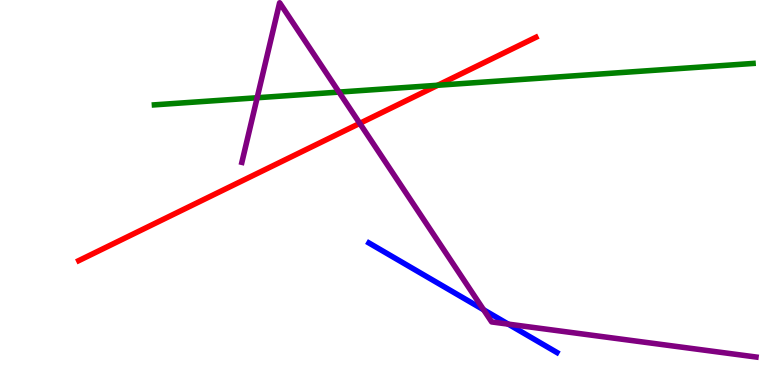[{'lines': ['blue', 'red'], 'intersections': []}, {'lines': ['green', 'red'], 'intersections': [{'x': 5.65, 'y': 7.79}]}, {'lines': ['purple', 'red'], 'intersections': [{'x': 4.64, 'y': 6.8}]}, {'lines': ['blue', 'green'], 'intersections': []}, {'lines': ['blue', 'purple'], 'intersections': [{'x': 6.24, 'y': 1.95}, {'x': 6.56, 'y': 1.58}]}, {'lines': ['green', 'purple'], 'intersections': [{'x': 3.32, 'y': 7.46}, {'x': 4.37, 'y': 7.61}]}]